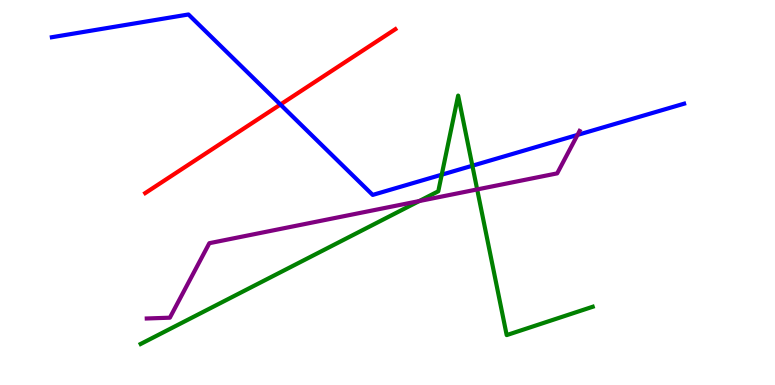[{'lines': ['blue', 'red'], 'intersections': [{'x': 3.62, 'y': 7.29}]}, {'lines': ['green', 'red'], 'intersections': []}, {'lines': ['purple', 'red'], 'intersections': []}, {'lines': ['blue', 'green'], 'intersections': [{'x': 5.7, 'y': 5.46}, {'x': 6.1, 'y': 5.7}]}, {'lines': ['blue', 'purple'], 'intersections': [{'x': 7.45, 'y': 6.5}]}, {'lines': ['green', 'purple'], 'intersections': [{'x': 5.41, 'y': 4.78}, {'x': 6.16, 'y': 5.08}]}]